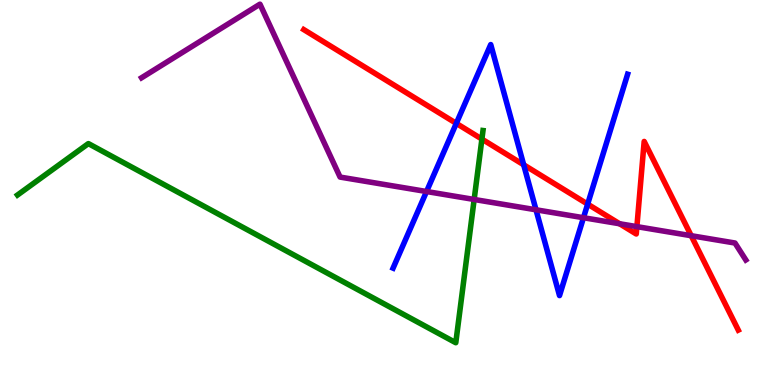[{'lines': ['blue', 'red'], 'intersections': [{'x': 5.89, 'y': 6.8}, {'x': 6.76, 'y': 5.72}, {'x': 7.58, 'y': 4.7}]}, {'lines': ['green', 'red'], 'intersections': [{'x': 6.22, 'y': 6.39}]}, {'lines': ['purple', 'red'], 'intersections': [{'x': 7.99, 'y': 4.19}, {'x': 8.22, 'y': 4.11}, {'x': 8.92, 'y': 3.88}]}, {'lines': ['blue', 'green'], 'intersections': []}, {'lines': ['blue', 'purple'], 'intersections': [{'x': 5.5, 'y': 5.03}, {'x': 6.92, 'y': 4.55}, {'x': 7.53, 'y': 4.34}]}, {'lines': ['green', 'purple'], 'intersections': [{'x': 6.12, 'y': 4.82}]}]